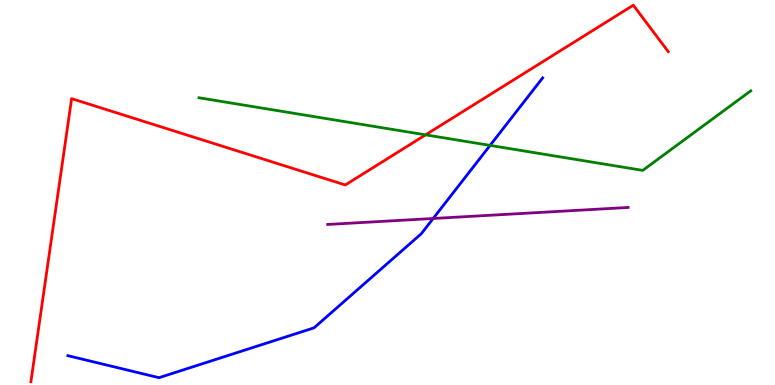[{'lines': ['blue', 'red'], 'intersections': []}, {'lines': ['green', 'red'], 'intersections': [{'x': 5.49, 'y': 6.5}]}, {'lines': ['purple', 'red'], 'intersections': []}, {'lines': ['blue', 'green'], 'intersections': [{'x': 6.32, 'y': 6.22}]}, {'lines': ['blue', 'purple'], 'intersections': [{'x': 5.59, 'y': 4.32}]}, {'lines': ['green', 'purple'], 'intersections': []}]